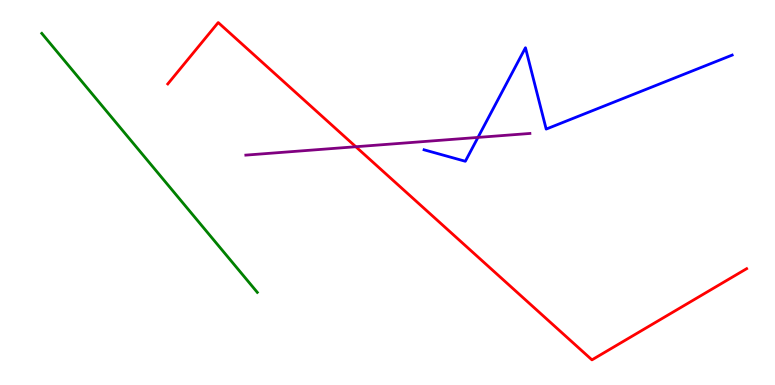[{'lines': ['blue', 'red'], 'intersections': []}, {'lines': ['green', 'red'], 'intersections': []}, {'lines': ['purple', 'red'], 'intersections': [{'x': 4.59, 'y': 6.19}]}, {'lines': ['blue', 'green'], 'intersections': []}, {'lines': ['blue', 'purple'], 'intersections': [{'x': 6.17, 'y': 6.43}]}, {'lines': ['green', 'purple'], 'intersections': []}]